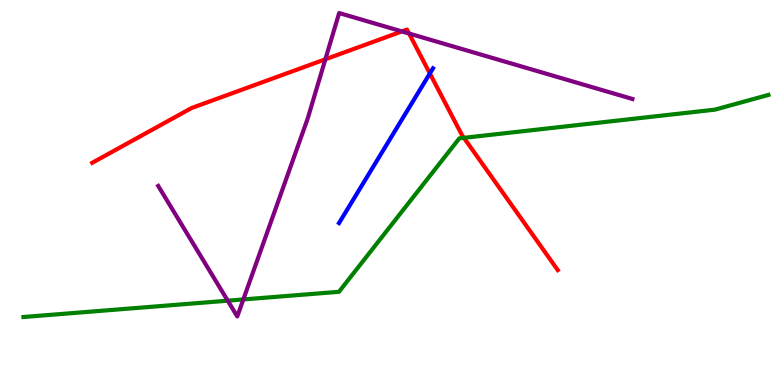[{'lines': ['blue', 'red'], 'intersections': [{'x': 5.55, 'y': 8.09}]}, {'lines': ['green', 'red'], 'intersections': [{'x': 5.99, 'y': 6.42}]}, {'lines': ['purple', 'red'], 'intersections': [{'x': 4.2, 'y': 8.46}, {'x': 5.19, 'y': 9.18}, {'x': 5.28, 'y': 9.13}]}, {'lines': ['blue', 'green'], 'intersections': []}, {'lines': ['blue', 'purple'], 'intersections': []}, {'lines': ['green', 'purple'], 'intersections': [{'x': 2.94, 'y': 2.19}, {'x': 3.14, 'y': 2.22}]}]